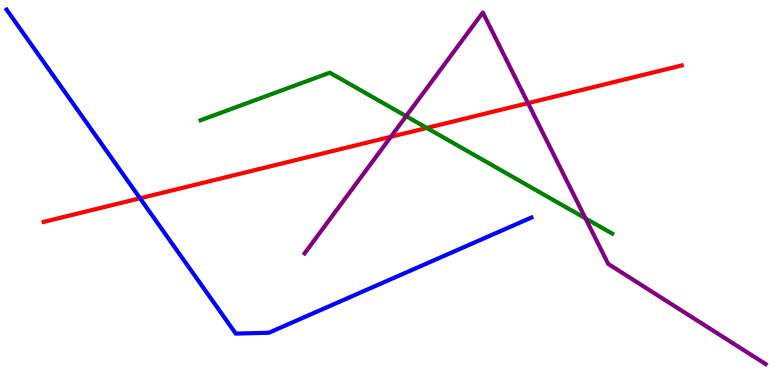[{'lines': ['blue', 'red'], 'intersections': [{'x': 1.81, 'y': 4.85}]}, {'lines': ['green', 'red'], 'intersections': [{'x': 5.51, 'y': 6.68}]}, {'lines': ['purple', 'red'], 'intersections': [{'x': 5.04, 'y': 6.45}, {'x': 6.81, 'y': 7.32}]}, {'lines': ['blue', 'green'], 'intersections': []}, {'lines': ['blue', 'purple'], 'intersections': []}, {'lines': ['green', 'purple'], 'intersections': [{'x': 5.24, 'y': 6.98}, {'x': 7.55, 'y': 4.33}]}]